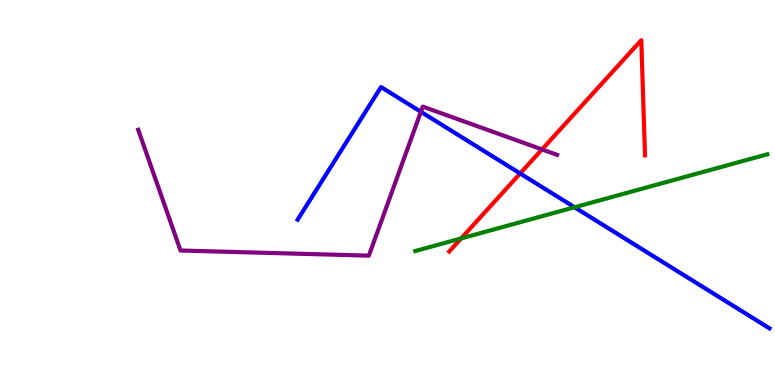[{'lines': ['blue', 'red'], 'intersections': [{'x': 6.71, 'y': 5.49}]}, {'lines': ['green', 'red'], 'intersections': [{'x': 5.95, 'y': 3.81}]}, {'lines': ['purple', 'red'], 'intersections': [{'x': 6.99, 'y': 6.12}]}, {'lines': ['blue', 'green'], 'intersections': [{'x': 7.41, 'y': 4.62}]}, {'lines': ['blue', 'purple'], 'intersections': [{'x': 5.43, 'y': 7.1}]}, {'lines': ['green', 'purple'], 'intersections': []}]